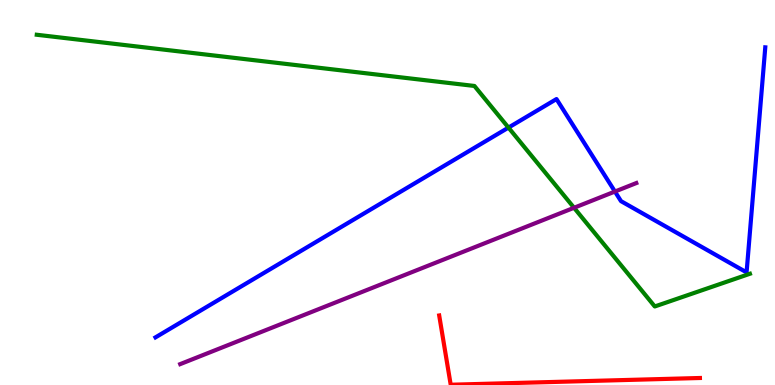[{'lines': ['blue', 'red'], 'intersections': []}, {'lines': ['green', 'red'], 'intersections': []}, {'lines': ['purple', 'red'], 'intersections': []}, {'lines': ['blue', 'green'], 'intersections': [{'x': 6.56, 'y': 6.69}]}, {'lines': ['blue', 'purple'], 'intersections': [{'x': 7.93, 'y': 5.02}]}, {'lines': ['green', 'purple'], 'intersections': [{'x': 7.41, 'y': 4.6}]}]